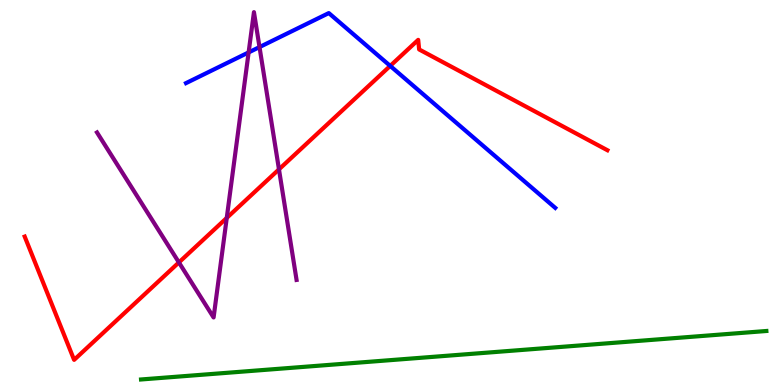[{'lines': ['blue', 'red'], 'intersections': [{'x': 5.03, 'y': 8.29}]}, {'lines': ['green', 'red'], 'intersections': []}, {'lines': ['purple', 'red'], 'intersections': [{'x': 2.31, 'y': 3.18}, {'x': 2.93, 'y': 4.34}, {'x': 3.6, 'y': 5.6}]}, {'lines': ['blue', 'green'], 'intersections': []}, {'lines': ['blue', 'purple'], 'intersections': [{'x': 3.21, 'y': 8.64}, {'x': 3.35, 'y': 8.78}]}, {'lines': ['green', 'purple'], 'intersections': []}]